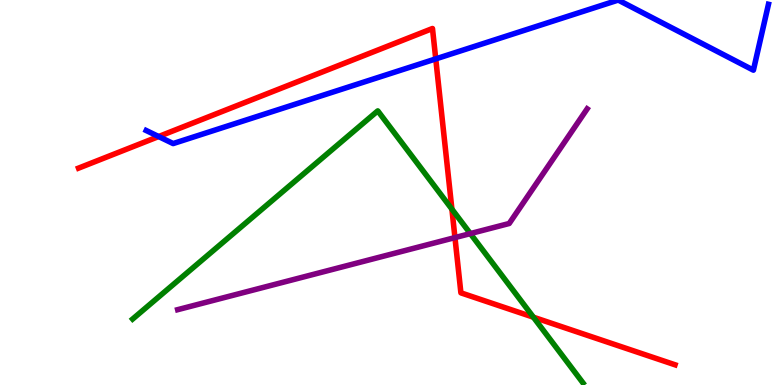[{'lines': ['blue', 'red'], 'intersections': [{'x': 2.05, 'y': 6.45}, {'x': 5.62, 'y': 8.47}]}, {'lines': ['green', 'red'], 'intersections': [{'x': 5.83, 'y': 4.57}, {'x': 6.88, 'y': 1.76}]}, {'lines': ['purple', 'red'], 'intersections': [{'x': 5.87, 'y': 3.83}]}, {'lines': ['blue', 'green'], 'intersections': []}, {'lines': ['blue', 'purple'], 'intersections': []}, {'lines': ['green', 'purple'], 'intersections': [{'x': 6.07, 'y': 3.93}]}]